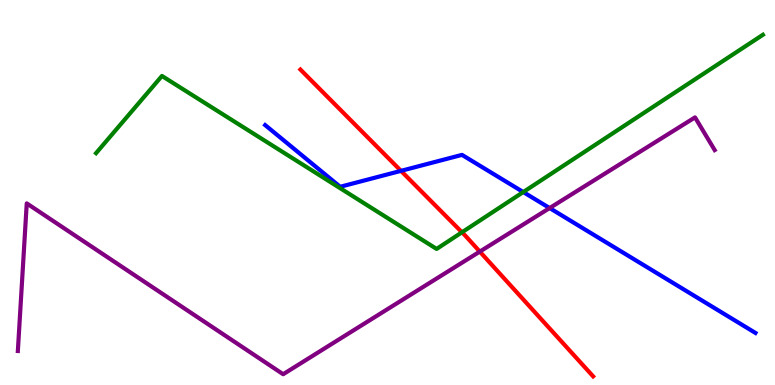[{'lines': ['blue', 'red'], 'intersections': [{'x': 5.17, 'y': 5.56}]}, {'lines': ['green', 'red'], 'intersections': [{'x': 5.96, 'y': 3.97}]}, {'lines': ['purple', 'red'], 'intersections': [{'x': 6.19, 'y': 3.46}]}, {'lines': ['blue', 'green'], 'intersections': [{'x': 6.75, 'y': 5.01}]}, {'lines': ['blue', 'purple'], 'intersections': [{'x': 7.09, 'y': 4.6}]}, {'lines': ['green', 'purple'], 'intersections': []}]